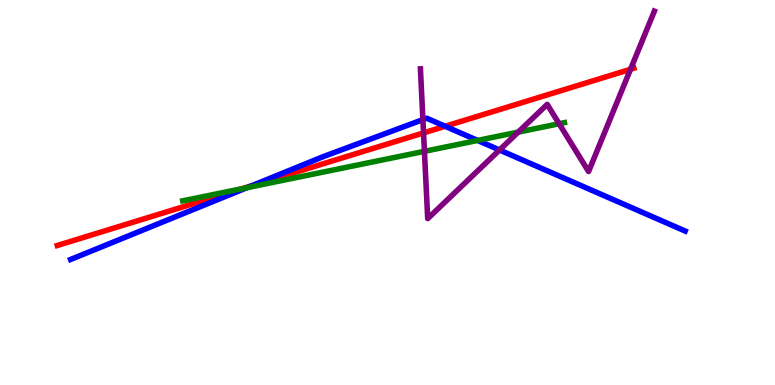[{'lines': ['blue', 'red'], 'intersections': [{'x': 3.25, 'y': 5.18}, {'x': 5.74, 'y': 6.72}]}, {'lines': ['green', 'red'], 'intersections': [{'x': 3.13, 'y': 5.1}]}, {'lines': ['purple', 'red'], 'intersections': [{'x': 5.47, 'y': 6.55}, {'x': 8.14, 'y': 8.2}]}, {'lines': ['blue', 'green'], 'intersections': [{'x': 3.19, 'y': 5.13}, {'x': 6.16, 'y': 6.35}]}, {'lines': ['blue', 'purple'], 'intersections': [{'x': 5.46, 'y': 6.89}, {'x': 6.45, 'y': 6.1}]}, {'lines': ['green', 'purple'], 'intersections': [{'x': 5.48, 'y': 6.07}, {'x': 6.69, 'y': 6.57}, {'x': 7.21, 'y': 6.79}]}]